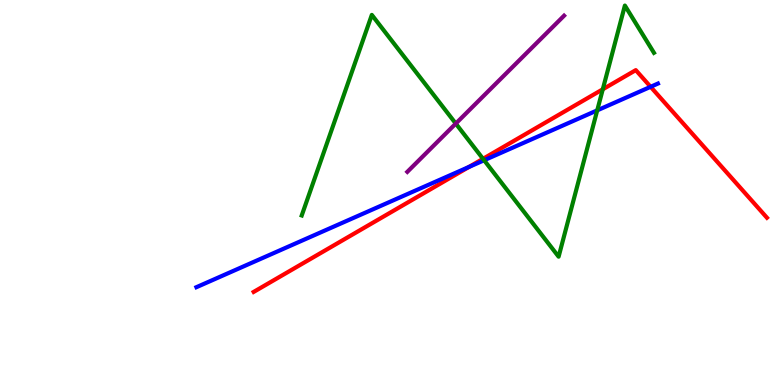[{'lines': ['blue', 'red'], 'intersections': [{'x': 6.05, 'y': 5.66}, {'x': 8.39, 'y': 7.75}]}, {'lines': ['green', 'red'], 'intersections': [{'x': 6.23, 'y': 5.88}, {'x': 7.78, 'y': 7.68}]}, {'lines': ['purple', 'red'], 'intersections': []}, {'lines': ['blue', 'green'], 'intersections': [{'x': 6.25, 'y': 5.84}, {'x': 7.71, 'y': 7.13}]}, {'lines': ['blue', 'purple'], 'intersections': []}, {'lines': ['green', 'purple'], 'intersections': [{'x': 5.88, 'y': 6.79}]}]